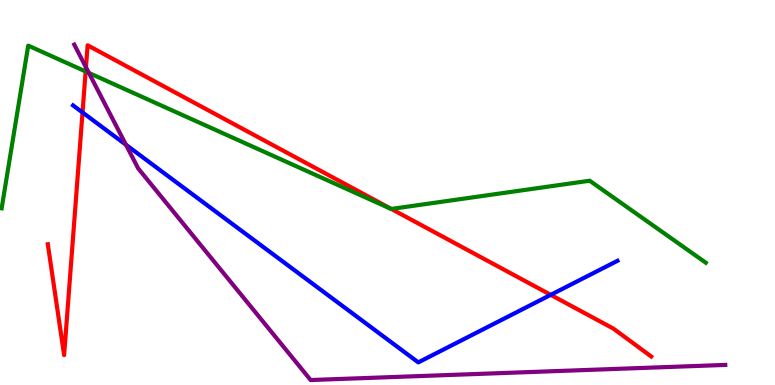[{'lines': ['blue', 'red'], 'intersections': [{'x': 1.06, 'y': 7.08}, {'x': 7.11, 'y': 2.34}]}, {'lines': ['green', 'red'], 'intersections': [{'x': 1.11, 'y': 8.14}, {'x': 5.05, 'y': 4.57}]}, {'lines': ['purple', 'red'], 'intersections': [{'x': 1.11, 'y': 8.25}]}, {'lines': ['blue', 'green'], 'intersections': []}, {'lines': ['blue', 'purple'], 'intersections': [{'x': 1.63, 'y': 6.24}]}, {'lines': ['green', 'purple'], 'intersections': [{'x': 1.15, 'y': 8.11}]}]